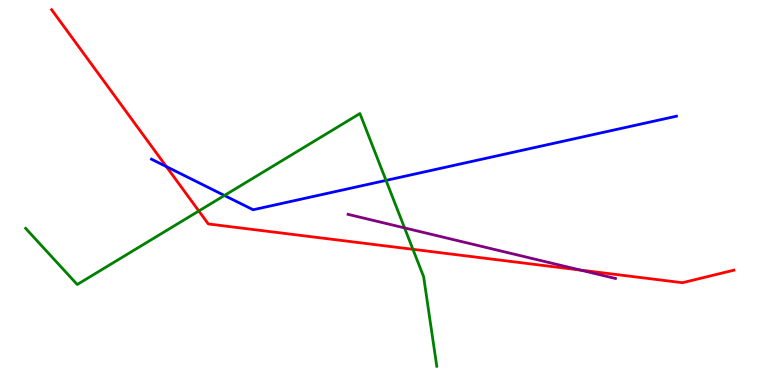[{'lines': ['blue', 'red'], 'intersections': [{'x': 2.15, 'y': 5.67}]}, {'lines': ['green', 'red'], 'intersections': [{'x': 2.57, 'y': 4.52}, {'x': 5.33, 'y': 3.52}]}, {'lines': ['purple', 'red'], 'intersections': [{'x': 7.49, 'y': 2.98}]}, {'lines': ['blue', 'green'], 'intersections': [{'x': 2.9, 'y': 4.92}, {'x': 4.98, 'y': 5.31}]}, {'lines': ['blue', 'purple'], 'intersections': []}, {'lines': ['green', 'purple'], 'intersections': [{'x': 5.22, 'y': 4.08}]}]